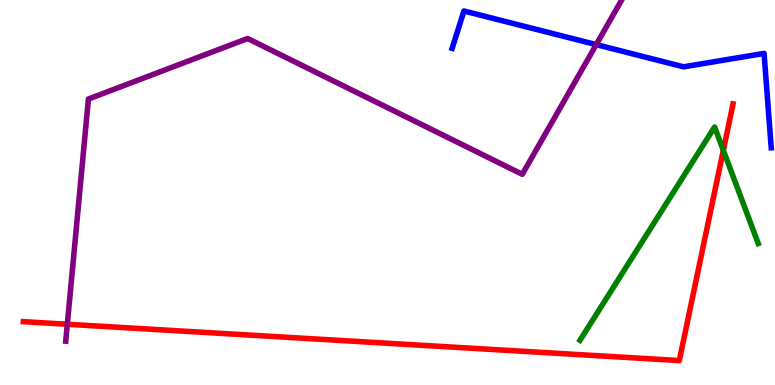[{'lines': ['blue', 'red'], 'intersections': []}, {'lines': ['green', 'red'], 'intersections': [{'x': 9.33, 'y': 6.1}]}, {'lines': ['purple', 'red'], 'intersections': [{'x': 0.869, 'y': 1.58}]}, {'lines': ['blue', 'green'], 'intersections': []}, {'lines': ['blue', 'purple'], 'intersections': [{'x': 7.69, 'y': 8.84}]}, {'lines': ['green', 'purple'], 'intersections': []}]